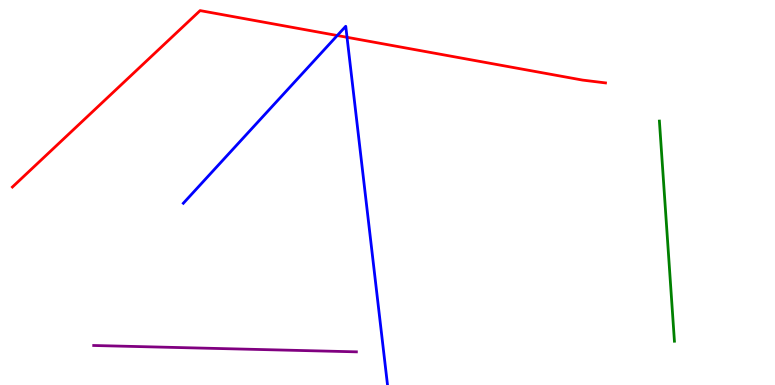[{'lines': ['blue', 'red'], 'intersections': [{'x': 4.35, 'y': 9.08}, {'x': 4.48, 'y': 9.03}]}, {'lines': ['green', 'red'], 'intersections': []}, {'lines': ['purple', 'red'], 'intersections': []}, {'lines': ['blue', 'green'], 'intersections': []}, {'lines': ['blue', 'purple'], 'intersections': []}, {'lines': ['green', 'purple'], 'intersections': []}]